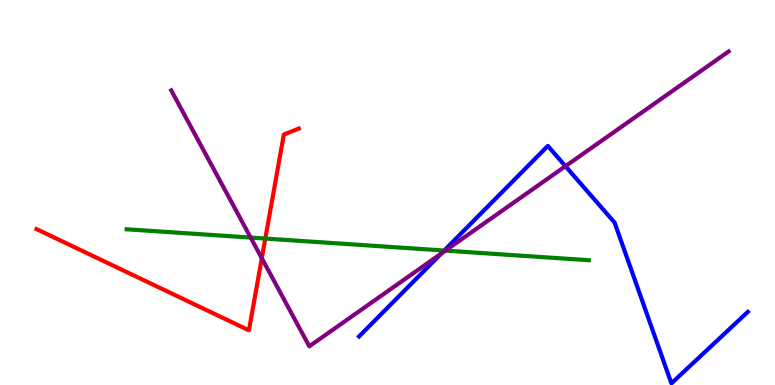[{'lines': ['blue', 'red'], 'intersections': []}, {'lines': ['green', 'red'], 'intersections': [{'x': 3.42, 'y': 3.8}]}, {'lines': ['purple', 'red'], 'intersections': [{'x': 3.38, 'y': 3.29}]}, {'lines': ['blue', 'green'], 'intersections': [{'x': 5.73, 'y': 3.49}]}, {'lines': ['blue', 'purple'], 'intersections': [{'x': 5.69, 'y': 3.41}, {'x': 7.3, 'y': 5.68}]}, {'lines': ['green', 'purple'], 'intersections': [{'x': 3.23, 'y': 3.83}, {'x': 5.75, 'y': 3.49}]}]